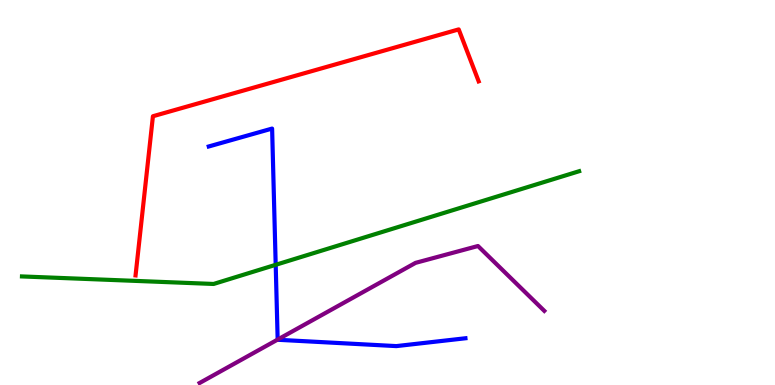[{'lines': ['blue', 'red'], 'intersections': []}, {'lines': ['green', 'red'], 'intersections': []}, {'lines': ['purple', 'red'], 'intersections': []}, {'lines': ['blue', 'green'], 'intersections': [{'x': 3.56, 'y': 3.12}]}, {'lines': ['blue', 'purple'], 'intersections': [{'x': 3.58, 'y': 1.18}]}, {'lines': ['green', 'purple'], 'intersections': []}]